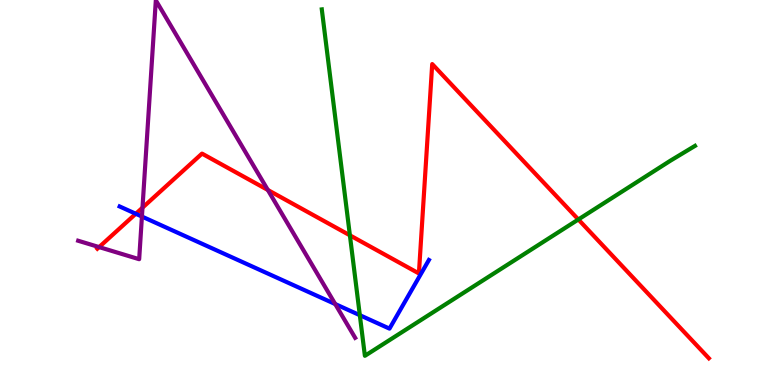[{'lines': ['blue', 'red'], 'intersections': [{'x': 1.75, 'y': 4.45}]}, {'lines': ['green', 'red'], 'intersections': [{'x': 4.51, 'y': 3.89}, {'x': 7.46, 'y': 4.3}]}, {'lines': ['purple', 'red'], 'intersections': [{'x': 1.28, 'y': 3.58}, {'x': 1.84, 'y': 4.61}, {'x': 3.46, 'y': 5.07}]}, {'lines': ['blue', 'green'], 'intersections': [{'x': 4.64, 'y': 1.81}]}, {'lines': ['blue', 'purple'], 'intersections': [{'x': 1.83, 'y': 4.38}, {'x': 4.33, 'y': 2.1}]}, {'lines': ['green', 'purple'], 'intersections': []}]